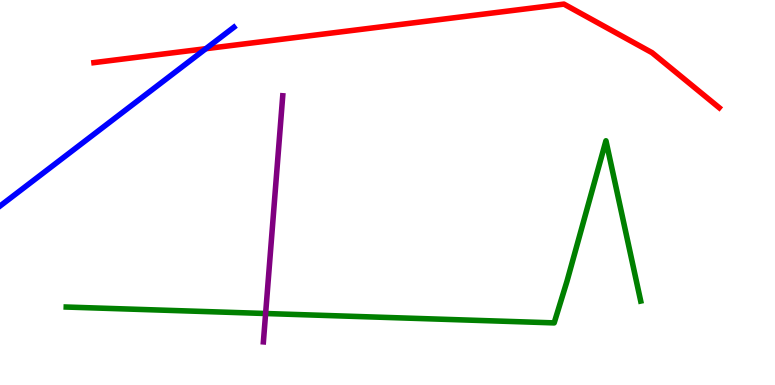[{'lines': ['blue', 'red'], 'intersections': [{'x': 2.66, 'y': 8.74}]}, {'lines': ['green', 'red'], 'intersections': []}, {'lines': ['purple', 'red'], 'intersections': []}, {'lines': ['blue', 'green'], 'intersections': []}, {'lines': ['blue', 'purple'], 'intersections': []}, {'lines': ['green', 'purple'], 'intersections': [{'x': 3.43, 'y': 1.86}]}]